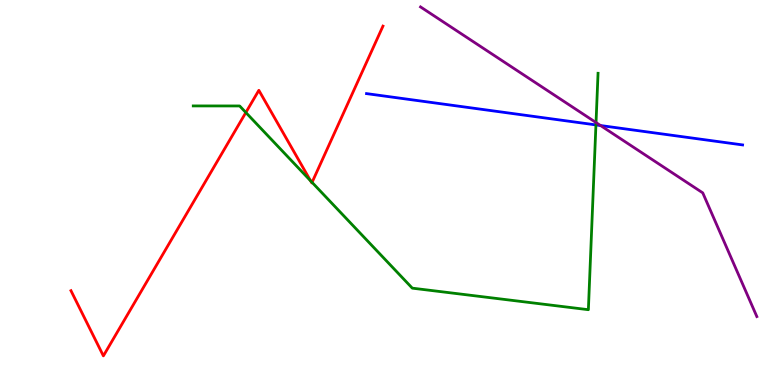[{'lines': ['blue', 'red'], 'intersections': []}, {'lines': ['green', 'red'], 'intersections': [{'x': 3.17, 'y': 7.08}, {'x': 4.01, 'y': 5.3}, {'x': 4.03, 'y': 5.26}]}, {'lines': ['purple', 'red'], 'intersections': []}, {'lines': ['blue', 'green'], 'intersections': [{'x': 7.69, 'y': 6.76}]}, {'lines': ['blue', 'purple'], 'intersections': [{'x': 7.75, 'y': 6.74}]}, {'lines': ['green', 'purple'], 'intersections': [{'x': 7.69, 'y': 6.82}]}]